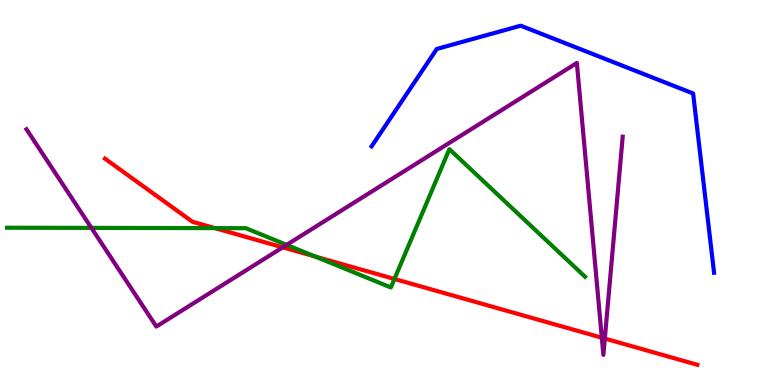[{'lines': ['blue', 'red'], 'intersections': []}, {'lines': ['green', 'red'], 'intersections': [{'x': 2.77, 'y': 4.07}, {'x': 4.07, 'y': 3.34}, {'x': 5.09, 'y': 2.75}]}, {'lines': ['purple', 'red'], 'intersections': [{'x': 3.65, 'y': 3.58}, {'x': 7.77, 'y': 1.23}, {'x': 7.8, 'y': 1.21}]}, {'lines': ['blue', 'green'], 'intersections': []}, {'lines': ['blue', 'purple'], 'intersections': []}, {'lines': ['green', 'purple'], 'intersections': [{'x': 1.18, 'y': 4.08}, {'x': 3.7, 'y': 3.64}]}]